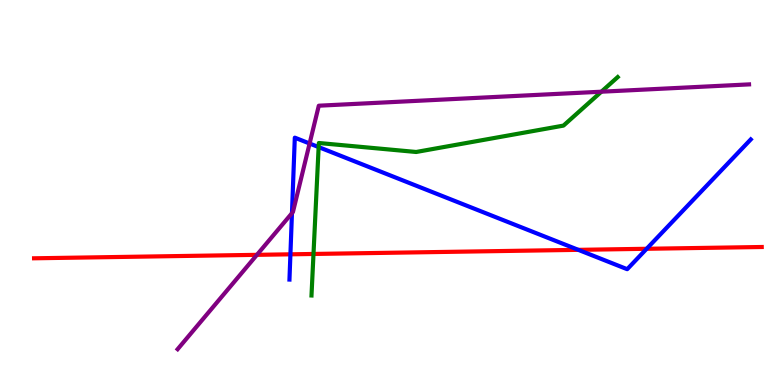[{'lines': ['blue', 'red'], 'intersections': [{'x': 3.75, 'y': 3.39}, {'x': 7.46, 'y': 3.51}, {'x': 8.34, 'y': 3.54}]}, {'lines': ['green', 'red'], 'intersections': [{'x': 4.05, 'y': 3.4}]}, {'lines': ['purple', 'red'], 'intersections': [{'x': 3.32, 'y': 3.38}]}, {'lines': ['blue', 'green'], 'intersections': [{'x': 4.11, 'y': 6.18}]}, {'lines': ['blue', 'purple'], 'intersections': [{'x': 3.77, 'y': 4.46}, {'x': 3.99, 'y': 6.27}]}, {'lines': ['green', 'purple'], 'intersections': [{'x': 7.76, 'y': 7.62}]}]